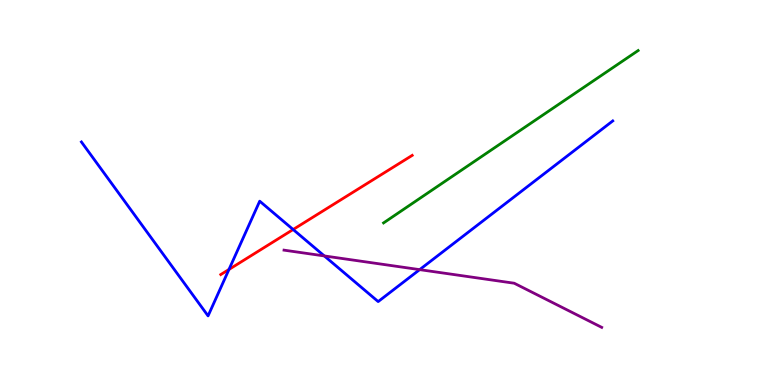[{'lines': ['blue', 'red'], 'intersections': [{'x': 2.95, 'y': 3.0}, {'x': 3.78, 'y': 4.04}]}, {'lines': ['green', 'red'], 'intersections': []}, {'lines': ['purple', 'red'], 'intersections': []}, {'lines': ['blue', 'green'], 'intersections': []}, {'lines': ['blue', 'purple'], 'intersections': [{'x': 4.18, 'y': 3.35}, {'x': 5.41, 'y': 3.0}]}, {'lines': ['green', 'purple'], 'intersections': []}]